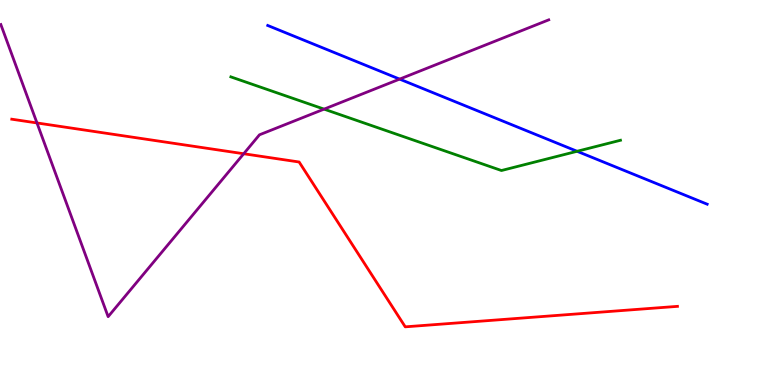[{'lines': ['blue', 'red'], 'intersections': []}, {'lines': ['green', 'red'], 'intersections': []}, {'lines': ['purple', 'red'], 'intersections': [{'x': 0.477, 'y': 6.81}, {'x': 3.14, 'y': 6.01}]}, {'lines': ['blue', 'green'], 'intersections': [{'x': 7.45, 'y': 6.07}]}, {'lines': ['blue', 'purple'], 'intersections': [{'x': 5.16, 'y': 7.95}]}, {'lines': ['green', 'purple'], 'intersections': [{'x': 4.18, 'y': 7.17}]}]